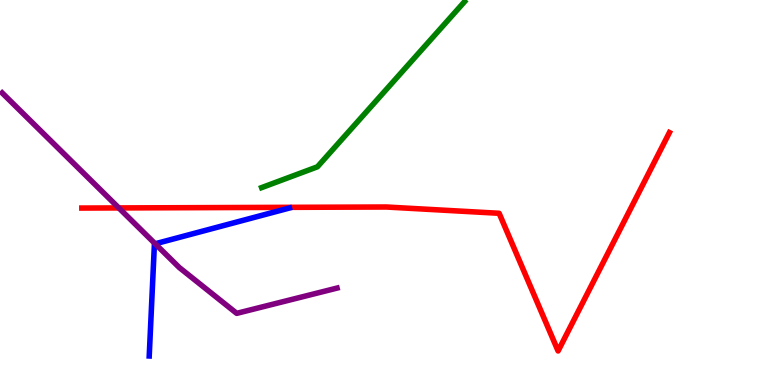[{'lines': ['blue', 'red'], 'intersections': []}, {'lines': ['green', 'red'], 'intersections': []}, {'lines': ['purple', 'red'], 'intersections': [{'x': 1.53, 'y': 4.6}]}, {'lines': ['blue', 'green'], 'intersections': []}, {'lines': ['blue', 'purple'], 'intersections': [{'x': 2.0, 'y': 3.67}]}, {'lines': ['green', 'purple'], 'intersections': []}]